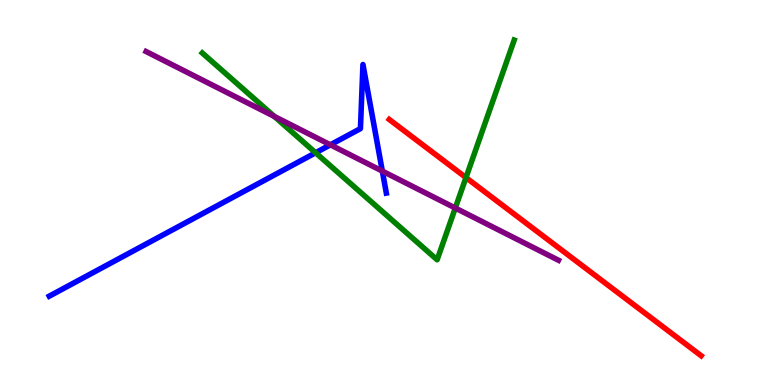[{'lines': ['blue', 'red'], 'intersections': []}, {'lines': ['green', 'red'], 'intersections': [{'x': 6.01, 'y': 5.39}]}, {'lines': ['purple', 'red'], 'intersections': []}, {'lines': ['blue', 'green'], 'intersections': [{'x': 4.07, 'y': 6.03}]}, {'lines': ['blue', 'purple'], 'intersections': [{'x': 4.26, 'y': 6.24}, {'x': 4.93, 'y': 5.56}]}, {'lines': ['green', 'purple'], 'intersections': [{'x': 3.54, 'y': 6.97}, {'x': 5.87, 'y': 4.6}]}]